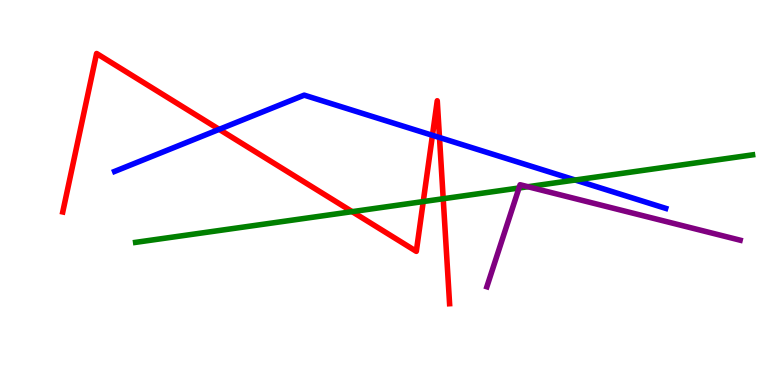[{'lines': ['blue', 'red'], 'intersections': [{'x': 2.83, 'y': 6.64}, {'x': 5.58, 'y': 6.49}, {'x': 5.67, 'y': 6.43}]}, {'lines': ['green', 'red'], 'intersections': [{'x': 4.54, 'y': 4.5}, {'x': 5.46, 'y': 4.76}, {'x': 5.72, 'y': 4.84}]}, {'lines': ['purple', 'red'], 'intersections': []}, {'lines': ['blue', 'green'], 'intersections': [{'x': 7.42, 'y': 5.32}]}, {'lines': ['blue', 'purple'], 'intersections': []}, {'lines': ['green', 'purple'], 'intersections': [{'x': 6.7, 'y': 5.12}, {'x': 6.81, 'y': 5.15}]}]